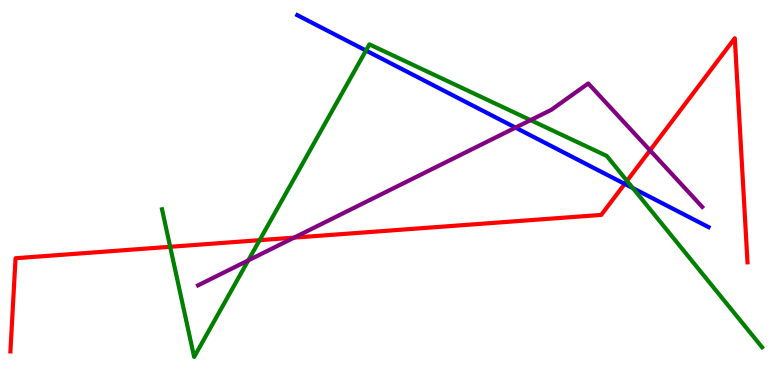[{'lines': ['blue', 'red'], 'intersections': [{'x': 8.06, 'y': 5.22}]}, {'lines': ['green', 'red'], 'intersections': [{'x': 2.2, 'y': 3.59}, {'x': 3.35, 'y': 3.76}, {'x': 8.09, 'y': 5.3}]}, {'lines': ['purple', 'red'], 'intersections': [{'x': 3.79, 'y': 3.83}, {'x': 8.39, 'y': 6.09}]}, {'lines': ['blue', 'green'], 'intersections': [{'x': 4.72, 'y': 8.69}, {'x': 8.17, 'y': 5.11}]}, {'lines': ['blue', 'purple'], 'intersections': [{'x': 6.65, 'y': 6.69}]}, {'lines': ['green', 'purple'], 'intersections': [{'x': 3.2, 'y': 3.24}, {'x': 6.85, 'y': 6.88}]}]